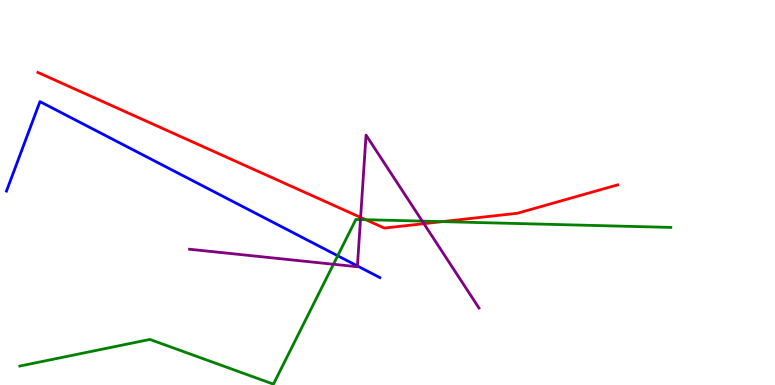[{'lines': ['blue', 'red'], 'intersections': []}, {'lines': ['green', 'red'], 'intersections': [{'x': 4.72, 'y': 4.29}, {'x': 5.71, 'y': 4.24}]}, {'lines': ['purple', 'red'], 'intersections': [{'x': 4.65, 'y': 4.35}, {'x': 5.47, 'y': 4.19}]}, {'lines': ['blue', 'green'], 'intersections': [{'x': 4.36, 'y': 3.36}]}, {'lines': ['blue', 'purple'], 'intersections': [{'x': 4.61, 'y': 3.09}]}, {'lines': ['green', 'purple'], 'intersections': [{'x': 4.3, 'y': 3.14}, {'x': 4.65, 'y': 4.3}, {'x': 5.45, 'y': 4.26}]}]